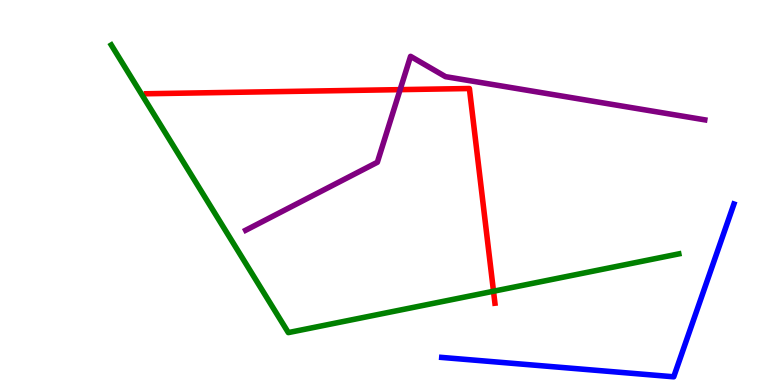[{'lines': ['blue', 'red'], 'intersections': []}, {'lines': ['green', 'red'], 'intersections': [{'x': 6.37, 'y': 2.44}]}, {'lines': ['purple', 'red'], 'intersections': [{'x': 5.16, 'y': 7.67}]}, {'lines': ['blue', 'green'], 'intersections': []}, {'lines': ['blue', 'purple'], 'intersections': []}, {'lines': ['green', 'purple'], 'intersections': []}]